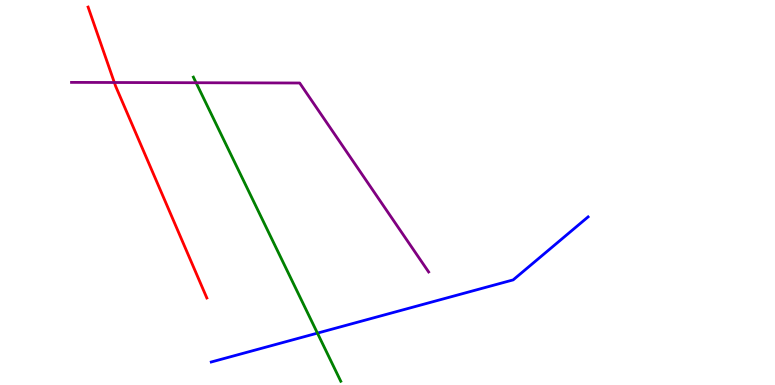[{'lines': ['blue', 'red'], 'intersections': []}, {'lines': ['green', 'red'], 'intersections': []}, {'lines': ['purple', 'red'], 'intersections': [{'x': 1.48, 'y': 7.86}]}, {'lines': ['blue', 'green'], 'intersections': [{'x': 4.1, 'y': 1.35}]}, {'lines': ['blue', 'purple'], 'intersections': []}, {'lines': ['green', 'purple'], 'intersections': [{'x': 2.53, 'y': 7.85}]}]